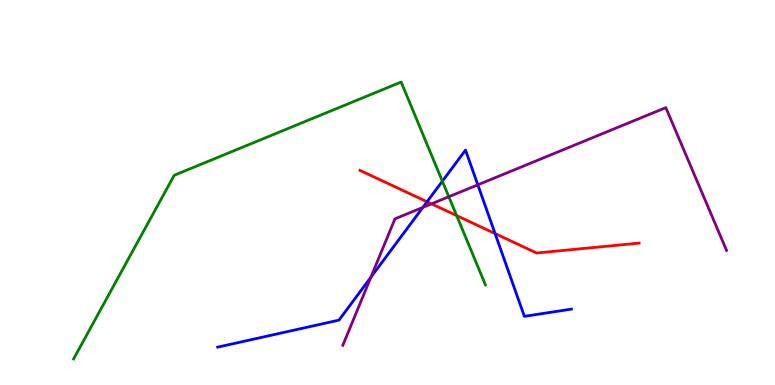[{'lines': ['blue', 'red'], 'intersections': [{'x': 5.51, 'y': 4.76}, {'x': 6.39, 'y': 3.93}]}, {'lines': ['green', 'red'], 'intersections': [{'x': 5.89, 'y': 4.4}]}, {'lines': ['purple', 'red'], 'intersections': [{'x': 5.57, 'y': 4.71}]}, {'lines': ['blue', 'green'], 'intersections': [{'x': 5.71, 'y': 5.29}]}, {'lines': ['blue', 'purple'], 'intersections': [{'x': 4.79, 'y': 2.8}, {'x': 5.46, 'y': 4.61}, {'x': 6.17, 'y': 5.2}]}, {'lines': ['green', 'purple'], 'intersections': [{'x': 5.79, 'y': 4.89}]}]